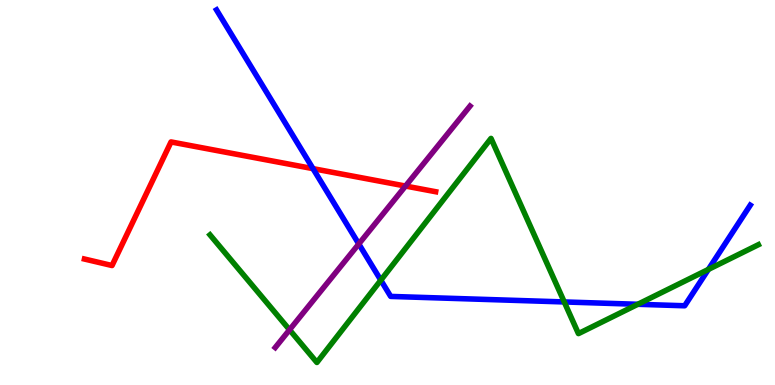[{'lines': ['blue', 'red'], 'intersections': [{'x': 4.04, 'y': 5.62}]}, {'lines': ['green', 'red'], 'intersections': []}, {'lines': ['purple', 'red'], 'intersections': [{'x': 5.23, 'y': 5.17}]}, {'lines': ['blue', 'green'], 'intersections': [{'x': 4.91, 'y': 2.72}, {'x': 7.28, 'y': 2.16}, {'x': 8.23, 'y': 2.1}, {'x': 9.14, 'y': 3.0}]}, {'lines': ['blue', 'purple'], 'intersections': [{'x': 4.63, 'y': 3.66}]}, {'lines': ['green', 'purple'], 'intersections': [{'x': 3.74, 'y': 1.43}]}]